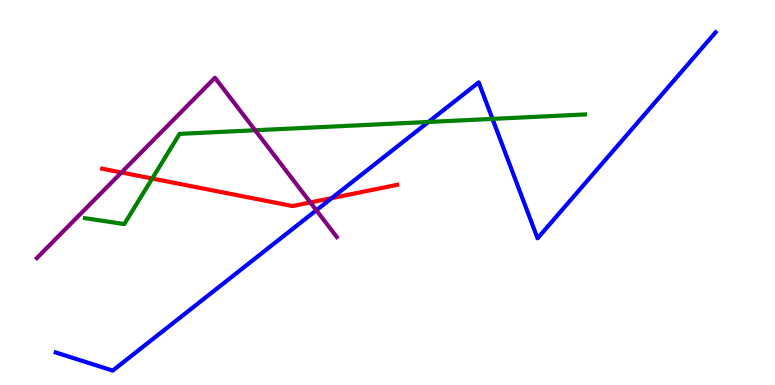[{'lines': ['blue', 'red'], 'intersections': [{'x': 4.28, 'y': 4.85}]}, {'lines': ['green', 'red'], 'intersections': [{'x': 1.96, 'y': 5.36}]}, {'lines': ['purple', 'red'], 'intersections': [{'x': 1.57, 'y': 5.52}, {'x': 4.0, 'y': 4.74}]}, {'lines': ['blue', 'green'], 'intersections': [{'x': 5.53, 'y': 6.83}, {'x': 6.35, 'y': 6.91}]}, {'lines': ['blue', 'purple'], 'intersections': [{'x': 4.08, 'y': 4.54}]}, {'lines': ['green', 'purple'], 'intersections': [{'x': 3.29, 'y': 6.62}]}]